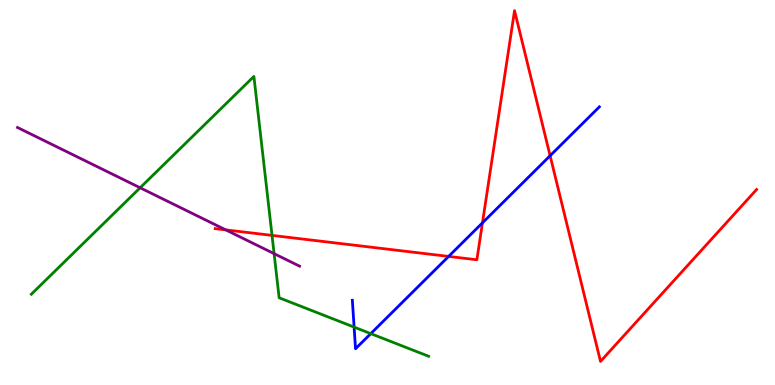[{'lines': ['blue', 'red'], 'intersections': [{'x': 5.79, 'y': 3.34}, {'x': 6.23, 'y': 4.21}, {'x': 7.1, 'y': 5.95}]}, {'lines': ['green', 'red'], 'intersections': [{'x': 3.51, 'y': 3.89}]}, {'lines': ['purple', 'red'], 'intersections': [{'x': 2.91, 'y': 4.03}]}, {'lines': ['blue', 'green'], 'intersections': [{'x': 4.57, 'y': 1.5}, {'x': 4.78, 'y': 1.33}]}, {'lines': ['blue', 'purple'], 'intersections': []}, {'lines': ['green', 'purple'], 'intersections': [{'x': 1.81, 'y': 5.12}, {'x': 3.54, 'y': 3.41}]}]